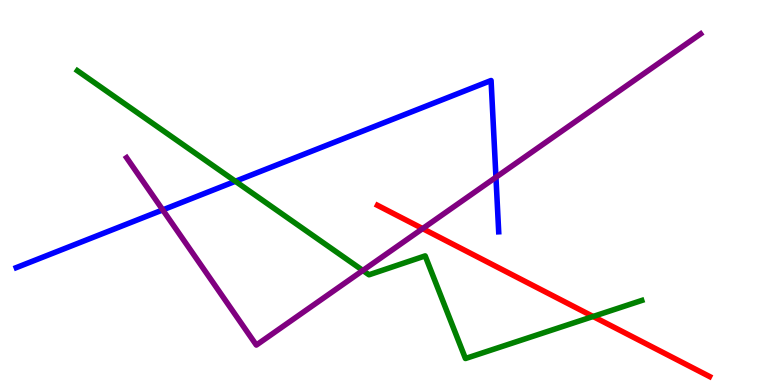[{'lines': ['blue', 'red'], 'intersections': []}, {'lines': ['green', 'red'], 'intersections': [{'x': 7.65, 'y': 1.78}]}, {'lines': ['purple', 'red'], 'intersections': [{'x': 5.45, 'y': 4.06}]}, {'lines': ['blue', 'green'], 'intersections': [{'x': 3.04, 'y': 5.29}]}, {'lines': ['blue', 'purple'], 'intersections': [{'x': 2.1, 'y': 4.55}, {'x': 6.4, 'y': 5.4}]}, {'lines': ['green', 'purple'], 'intersections': [{'x': 4.68, 'y': 2.97}]}]